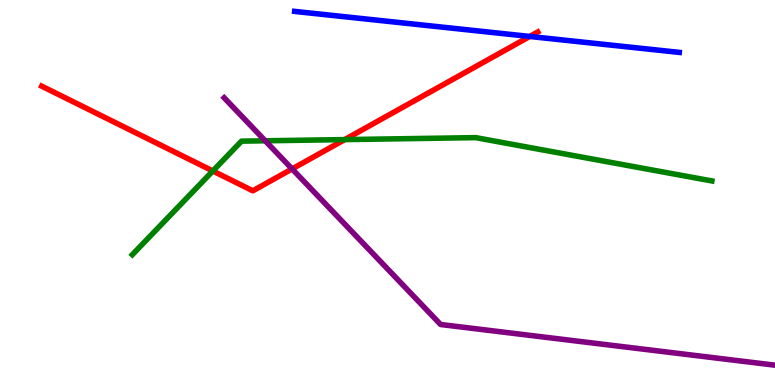[{'lines': ['blue', 'red'], 'intersections': [{'x': 6.84, 'y': 9.05}]}, {'lines': ['green', 'red'], 'intersections': [{'x': 2.75, 'y': 5.56}, {'x': 4.45, 'y': 6.37}]}, {'lines': ['purple', 'red'], 'intersections': [{'x': 3.77, 'y': 5.61}]}, {'lines': ['blue', 'green'], 'intersections': []}, {'lines': ['blue', 'purple'], 'intersections': []}, {'lines': ['green', 'purple'], 'intersections': [{'x': 3.42, 'y': 6.34}]}]